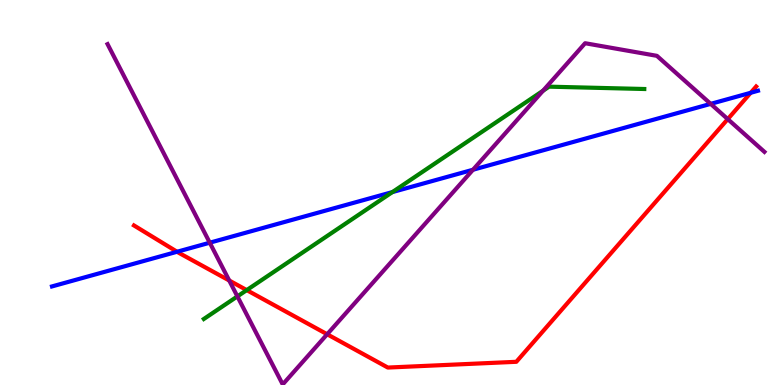[{'lines': ['blue', 'red'], 'intersections': [{'x': 2.28, 'y': 3.46}, {'x': 9.69, 'y': 7.59}]}, {'lines': ['green', 'red'], 'intersections': [{'x': 3.18, 'y': 2.46}]}, {'lines': ['purple', 'red'], 'intersections': [{'x': 2.96, 'y': 2.71}, {'x': 4.22, 'y': 1.32}, {'x': 9.39, 'y': 6.91}]}, {'lines': ['blue', 'green'], 'intersections': [{'x': 5.06, 'y': 5.01}]}, {'lines': ['blue', 'purple'], 'intersections': [{'x': 2.71, 'y': 3.7}, {'x': 6.1, 'y': 5.59}, {'x': 9.17, 'y': 7.3}]}, {'lines': ['green', 'purple'], 'intersections': [{'x': 3.06, 'y': 2.3}, {'x': 7.01, 'y': 7.64}]}]